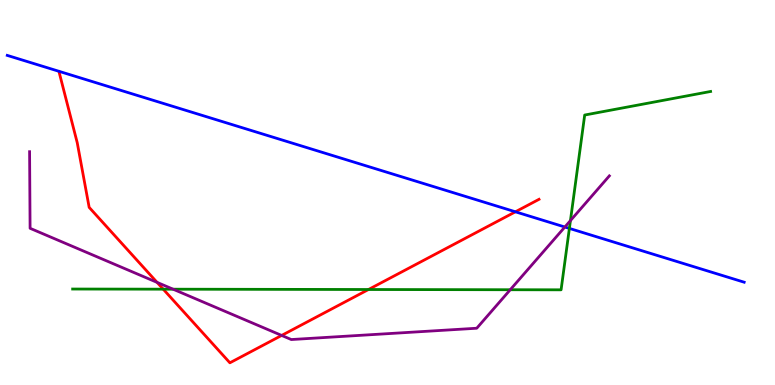[{'lines': ['blue', 'red'], 'intersections': [{'x': 6.65, 'y': 4.5}]}, {'lines': ['green', 'red'], 'intersections': [{'x': 2.11, 'y': 2.49}, {'x': 4.75, 'y': 2.48}]}, {'lines': ['purple', 'red'], 'intersections': [{'x': 2.03, 'y': 2.67}, {'x': 3.63, 'y': 1.29}]}, {'lines': ['blue', 'green'], 'intersections': [{'x': 7.35, 'y': 4.07}]}, {'lines': ['blue', 'purple'], 'intersections': [{'x': 7.29, 'y': 4.1}]}, {'lines': ['green', 'purple'], 'intersections': [{'x': 2.23, 'y': 2.49}, {'x': 6.58, 'y': 2.47}, {'x': 7.36, 'y': 4.27}]}]